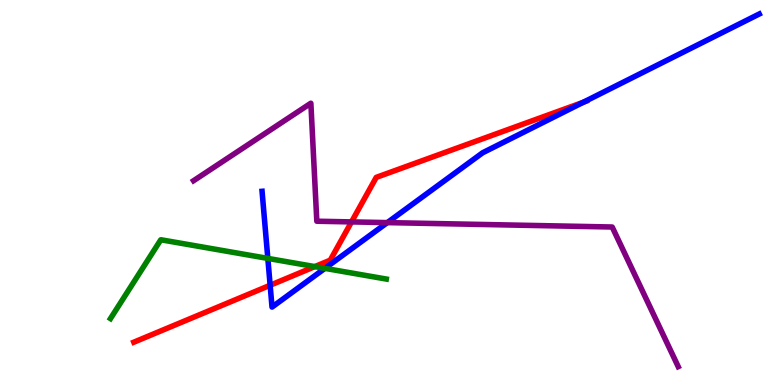[{'lines': ['blue', 'red'], 'intersections': [{'x': 3.49, 'y': 2.59}, {'x': 7.53, 'y': 7.34}]}, {'lines': ['green', 'red'], 'intersections': [{'x': 4.06, 'y': 3.08}]}, {'lines': ['purple', 'red'], 'intersections': [{'x': 4.54, 'y': 4.24}]}, {'lines': ['blue', 'green'], 'intersections': [{'x': 3.46, 'y': 3.29}, {'x': 4.19, 'y': 3.03}]}, {'lines': ['blue', 'purple'], 'intersections': [{'x': 5.0, 'y': 4.22}]}, {'lines': ['green', 'purple'], 'intersections': []}]